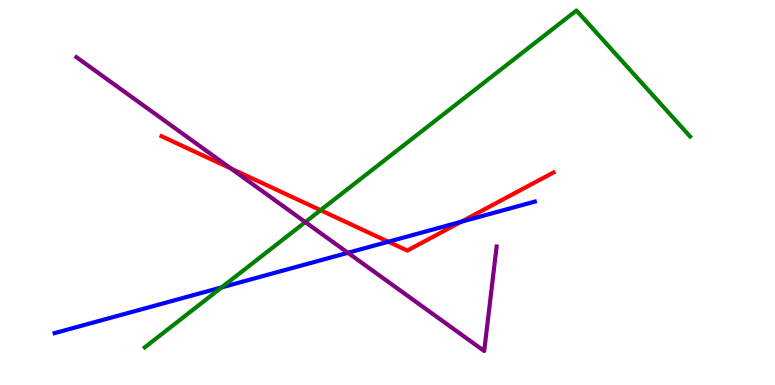[{'lines': ['blue', 'red'], 'intersections': [{'x': 5.01, 'y': 3.72}, {'x': 5.95, 'y': 4.24}]}, {'lines': ['green', 'red'], 'intersections': [{'x': 4.14, 'y': 4.54}]}, {'lines': ['purple', 'red'], 'intersections': [{'x': 2.98, 'y': 5.62}]}, {'lines': ['blue', 'green'], 'intersections': [{'x': 2.86, 'y': 2.54}]}, {'lines': ['blue', 'purple'], 'intersections': [{'x': 4.49, 'y': 3.43}]}, {'lines': ['green', 'purple'], 'intersections': [{'x': 3.94, 'y': 4.23}]}]